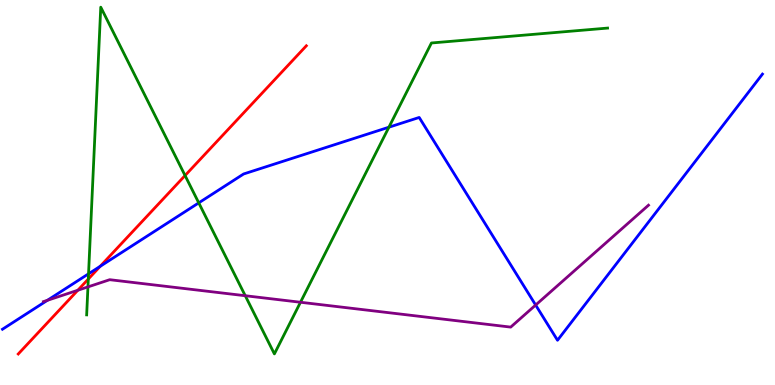[{'lines': ['blue', 'red'], 'intersections': [{'x': 1.29, 'y': 3.08}]}, {'lines': ['green', 'red'], 'intersections': [{'x': 1.14, 'y': 2.75}, {'x': 2.39, 'y': 5.44}]}, {'lines': ['purple', 'red'], 'intersections': [{'x': 1.0, 'y': 2.46}]}, {'lines': ['blue', 'green'], 'intersections': [{'x': 1.14, 'y': 2.89}, {'x': 2.56, 'y': 4.73}, {'x': 5.02, 'y': 6.7}]}, {'lines': ['blue', 'purple'], 'intersections': [{'x': 0.612, 'y': 2.2}, {'x': 6.91, 'y': 2.08}]}, {'lines': ['green', 'purple'], 'intersections': [{'x': 1.13, 'y': 2.55}, {'x': 3.16, 'y': 2.32}, {'x': 3.88, 'y': 2.15}]}]